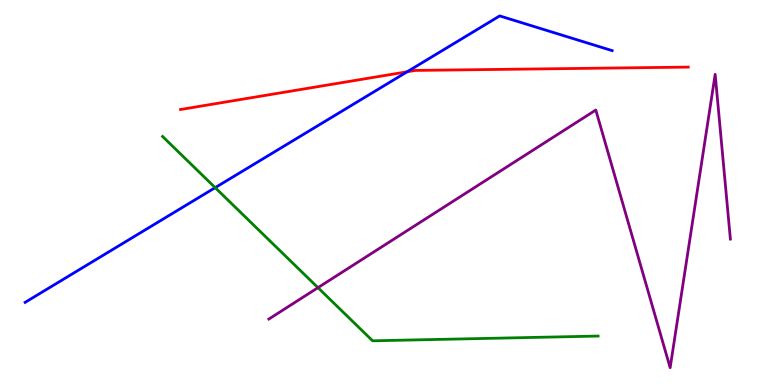[{'lines': ['blue', 'red'], 'intersections': [{'x': 5.25, 'y': 8.14}]}, {'lines': ['green', 'red'], 'intersections': []}, {'lines': ['purple', 'red'], 'intersections': []}, {'lines': ['blue', 'green'], 'intersections': [{'x': 2.78, 'y': 5.13}]}, {'lines': ['blue', 'purple'], 'intersections': []}, {'lines': ['green', 'purple'], 'intersections': [{'x': 4.1, 'y': 2.53}]}]